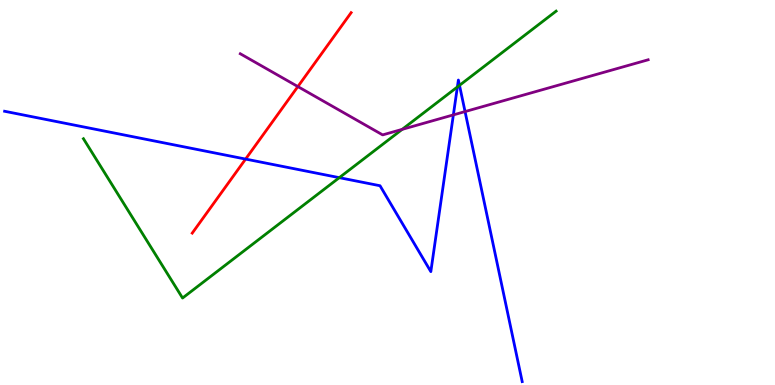[{'lines': ['blue', 'red'], 'intersections': [{'x': 3.17, 'y': 5.87}]}, {'lines': ['green', 'red'], 'intersections': []}, {'lines': ['purple', 'red'], 'intersections': [{'x': 3.84, 'y': 7.75}]}, {'lines': ['blue', 'green'], 'intersections': [{'x': 4.38, 'y': 5.39}, {'x': 5.9, 'y': 7.74}, {'x': 5.93, 'y': 7.78}]}, {'lines': ['blue', 'purple'], 'intersections': [{'x': 5.85, 'y': 7.02}, {'x': 6.0, 'y': 7.1}]}, {'lines': ['green', 'purple'], 'intersections': [{'x': 5.19, 'y': 6.64}]}]